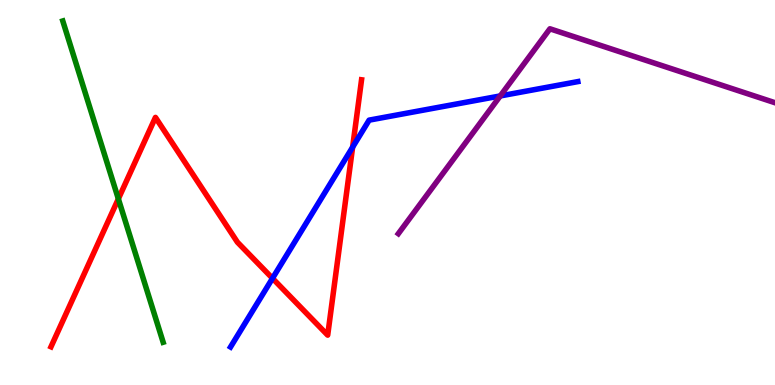[{'lines': ['blue', 'red'], 'intersections': [{'x': 3.52, 'y': 2.77}, {'x': 4.55, 'y': 6.18}]}, {'lines': ['green', 'red'], 'intersections': [{'x': 1.53, 'y': 4.83}]}, {'lines': ['purple', 'red'], 'intersections': []}, {'lines': ['blue', 'green'], 'intersections': []}, {'lines': ['blue', 'purple'], 'intersections': [{'x': 6.45, 'y': 7.51}]}, {'lines': ['green', 'purple'], 'intersections': []}]